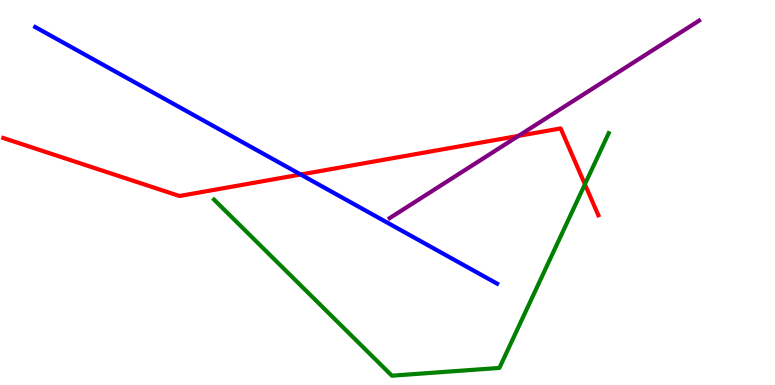[{'lines': ['blue', 'red'], 'intersections': [{'x': 3.88, 'y': 5.47}]}, {'lines': ['green', 'red'], 'intersections': [{'x': 7.55, 'y': 5.21}]}, {'lines': ['purple', 'red'], 'intersections': [{'x': 6.69, 'y': 6.47}]}, {'lines': ['blue', 'green'], 'intersections': []}, {'lines': ['blue', 'purple'], 'intersections': []}, {'lines': ['green', 'purple'], 'intersections': []}]